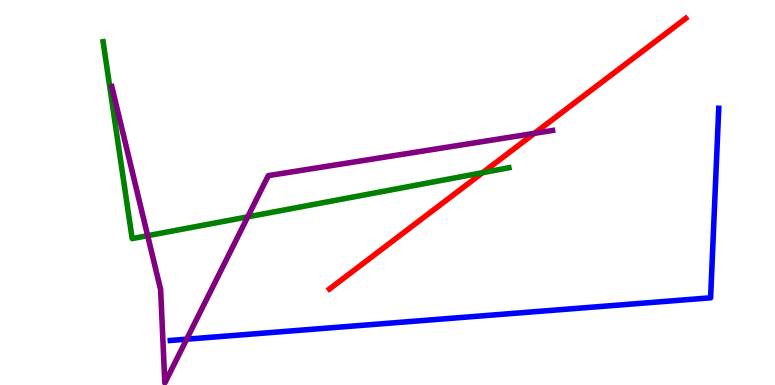[{'lines': ['blue', 'red'], 'intersections': []}, {'lines': ['green', 'red'], 'intersections': [{'x': 6.23, 'y': 5.51}]}, {'lines': ['purple', 'red'], 'intersections': [{'x': 6.9, 'y': 6.54}]}, {'lines': ['blue', 'green'], 'intersections': []}, {'lines': ['blue', 'purple'], 'intersections': [{'x': 2.41, 'y': 1.19}]}, {'lines': ['green', 'purple'], 'intersections': [{'x': 1.91, 'y': 3.88}, {'x': 3.2, 'y': 4.37}]}]